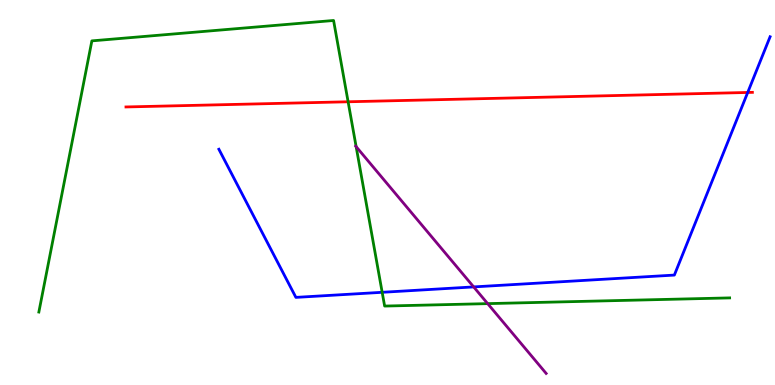[{'lines': ['blue', 'red'], 'intersections': [{'x': 9.65, 'y': 7.6}]}, {'lines': ['green', 'red'], 'intersections': [{'x': 4.49, 'y': 7.36}]}, {'lines': ['purple', 'red'], 'intersections': []}, {'lines': ['blue', 'green'], 'intersections': [{'x': 4.93, 'y': 2.41}]}, {'lines': ['blue', 'purple'], 'intersections': [{'x': 6.11, 'y': 2.55}]}, {'lines': ['green', 'purple'], 'intersections': [{'x': 4.6, 'y': 6.19}, {'x': 6.29, 'y': 2.11}]}]